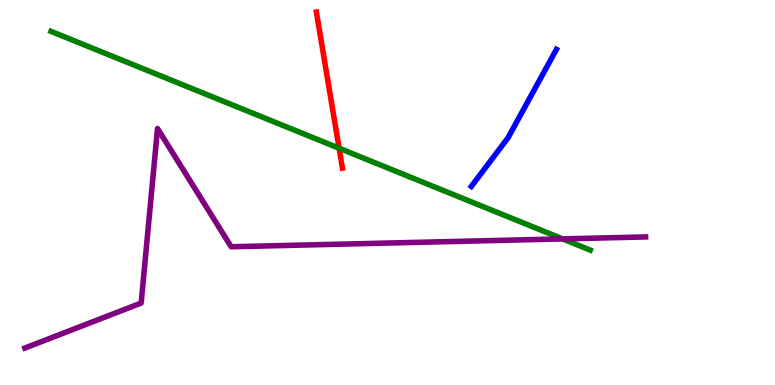[{'lines': ['blue', 'red'], 'intersections': []}, {'lines': ['green', 'red'], 'intersections': [{'x': 4.38, 'y': 6.15}]}, {'lines': ['purple', 'red'], 'intersections': []}, {'lines': ['blue', 'green'], 'intersections': []}, {'lines': ['blue', 'purple'], 'intersections': []}, {'lines': ['green', 'purple'], 'intersections': [{'x': 7.26, 'y': 3.79}]}]